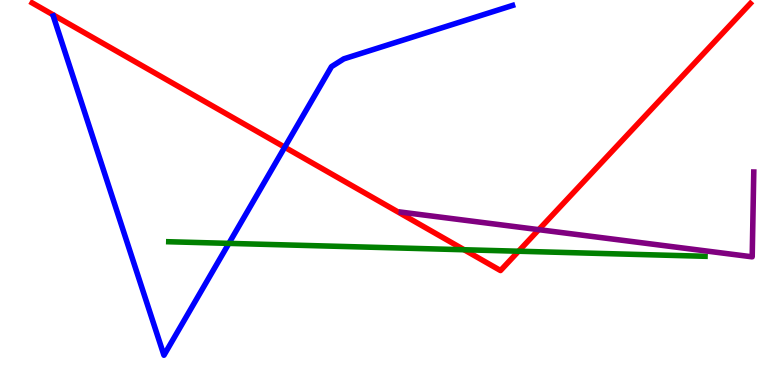[{'lines': ['blue', 'red'], 'intersections': [{'x': 3.67, 'y': 6.18}]}, {'lines': ['green', 'red'], 'intersections': [{'x': 5.99, 'y': 3.51}, {'x': 6.69, 'y': 3.47}]}, {'lines': ['purple', 'red'], 'intersections': [{'x': 6.95, 'y': 4.03}]}, {'lines': ['blue', 'green'], 'intersections': [{'x': 2.95, 'y': 3.68}]}, {'lines': ['blue', 'purple'], 'intersections': []}, {'lines': ['green', 'purple'], 'intersections': []}]